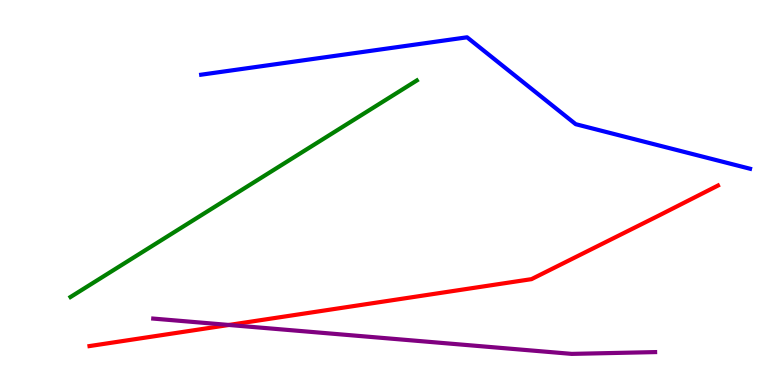[{'lines': ['blue', 'red'], 'intersections': []}, {'lines': ['green', 'red'], 'intersections': []}, {'lines': ['purple', 'red'], 'intersections': [{'x': 2.95, 'y': 1.56}]}, {'lines': ['blue', 'green'], 'intersections': []}, {'lines': ['blue', 'purple'], 'intersections': []}, {'lines': ['green', 'purple'], 'intersections': []}]